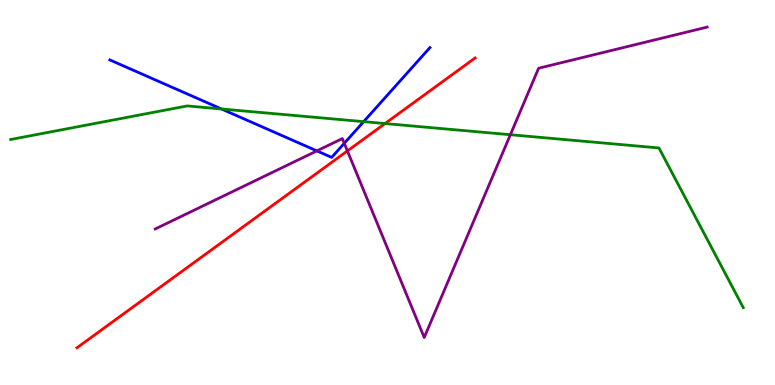[{'lines': ['blue', 'red'], 'intersections': []}, {'lines': ['green', 'red'], 'intersections': [{'x': 4.97, 'y': 6.79}]}, {'lines': ['purple', 'red'], 'intersections': [{'x': 4.48, 'y': 6.08}]}, {'lines': ['blue', 'green'], 'intersections': [{'x': 2.86, 'y': 7.17}, {'x': 4.69, 'y': 6.84}]}, {'lines': ['blue', 'purple'], 'intersections': [{'x': 4.09, 'y': 6.08}, {'x': 4.44, 'y': 6.28}]}, {'lines': ['green', 'purple'], 'intersections': [{'x': 6.59, 'y': 6.5}]}]